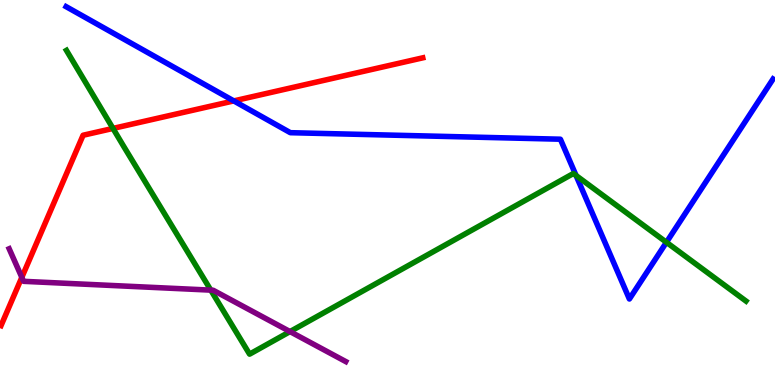[{'lines': ['blue', 'red'], 'intersections': [{'x': 3.02, 'y': 7.38}]}, {'lines': ['green', 'red'], 'intersections': [{'x': 1.46, 'y': 6.66}]}, {'lines': ['purple', 'red'], 'intersections': [{'x': 0.282, 'y': 2.8}]}, {'lines': ['blue', 'green'], 'intersections': [{'x': 7.43, 'y': 5.44}, {'x': 8.6, 'y': 3.71}]}, {'lines': ['blue', 'purple'], 'intersections': []}, {'lines': ['green', 'purple'], 'intersections': [{'x': 2.72, 'y': 2.46}, {'x': 3.74, 'y': 1.39}]}]